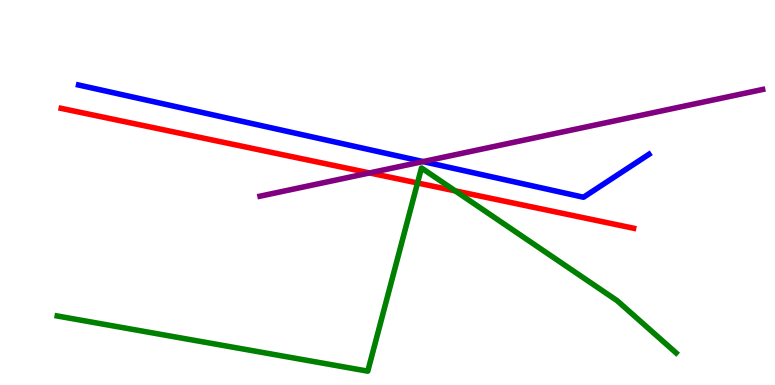[{'lines': ['blue', 'red'], 'intersections': []}, {'lines': ['green', 'red'], 'intersections': [{'x': 5.39, 'y': 5.25}, {'x': 5.87, 'y': 5.04}]}, {'lines': ['purple', 'red'], 'intersections': [{'x': 4.77, 'y': 5.51}]}, {'lines': ['blue', 'green'], 'intersections': []}, {'lines': ['blue', 'purple'], 'intersections': [{'x': 5.46, 'y': 5.8}]}, {'lines': ['green', 'purple'], 'intersections': []}]